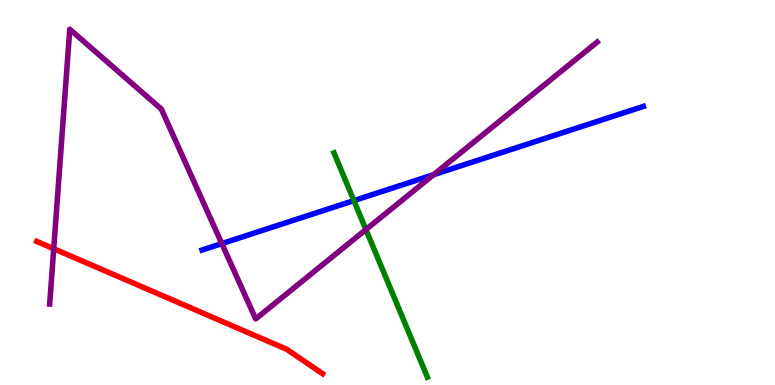[{'lines': ['blue', 'red'], 'intersections': []}, {'lines': ['green', 'red'], 'intersections': []}, {'lines': ['purple', 'red'], 'intersections': [{'x': 0.693, 'y': 3.54}]}, {'lines': ['blue', 'green'], 'intersections': [{'x': 4.57, 'y': 4.79}]}, {'lines': ['blue', 'purple'], 'intersections': [{'x': 2.86, 'y': 3.67}, {'x': 5.6, 'y': 5.46}]}, {'lines': ['green', 'purple'], 'intersections': [{'x': 4.72, 'y': 4.04}]}]